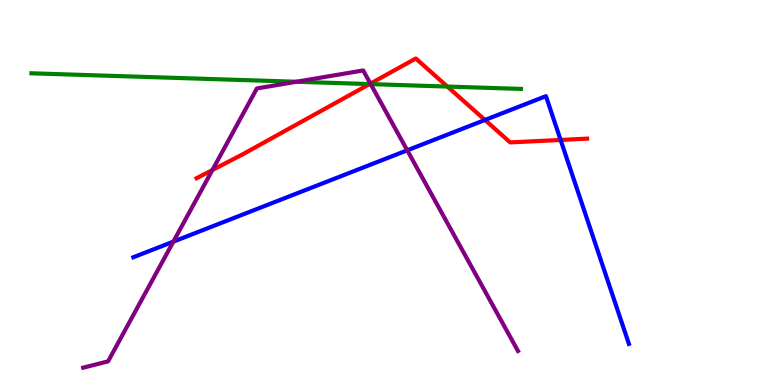[{'lines': ['blue', 'red'], 'intersections': [{'x': 6.26, 'y': 6.88}, {'x': 7.23, 'y': 6.37}]}, {'lines': ['green', 'red'], 'intersections': [{'x': 4.77, 'y': 7.82}, {'x': 5.77, 'y': 7.75}]}, {'lines': ['purple', 'red'], 'intersections': [{'x': 2.74, 'y': 5.58}, {'x': 4.78, 'y': 7.83}]}, {'lines': ['blue', 'green'], 'intersections': []}, {'lines': ['blue', 'purple'], 'intersections': [{'x': 2.24, 'y': 3.72}, {'x': 5.25, 'y': 6.1}]}, {'lines': ['green', 'purple'], 'intersections': [{'x': 3.82, 'y': 7.88}, {'x': 4.78, 'y': 7.82}]}]